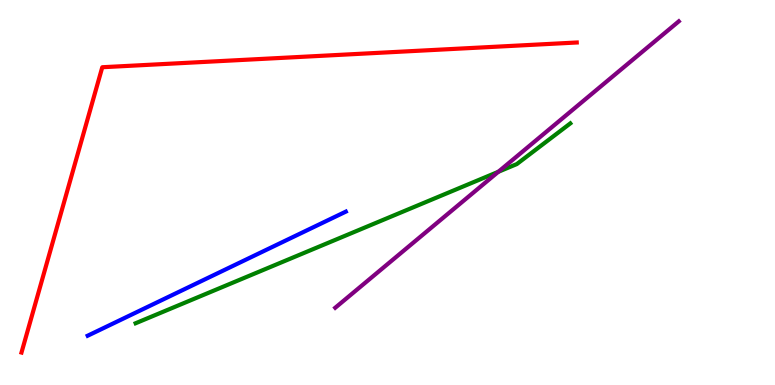[{'lines': ['blue', 'red'], 'intersections': []}, {'lines': ['green', 'red'], 'intersections': []}, {'lines': ['purple', 'red'], 'intersections': []}, {'lines': ['blue', 'green'], 'intersections': []}, {'lines': ['blue', 'purple'], 'intersections': []}, {'lines': ['green', 'purple'], 'intersections': [{'x': 6.43, 'y': 5.54}]}]